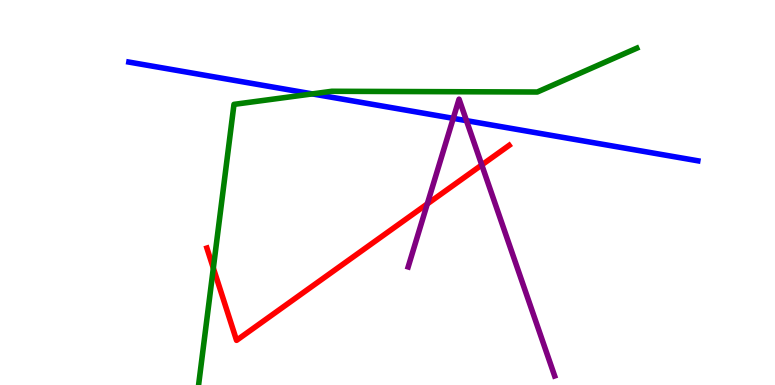[{'lines': ['blue', 'red'], 'intersections': []}, {'lines': ['green', 'red'], 'intersections': [{'x': 2.75, 'y': 3.04}]}, {'lines': ['purple', 'red'], 'intersections': [{'x': 5.51, 'y': 4.7}, {'x': 6.22, 'y': 5.72}]}, {'lines': ['blue', 'green'], 'intersections': [{'x': 4.03, 'y': 7.56}]}, {'lines': ['blue', 'purple'], 'intersections': [{'x': 5.85, 'y': 6.93}, {'x': 6.02, 'y': 6.87}]}, {'lines': ['green', 'purple'], 'intersections': []}]